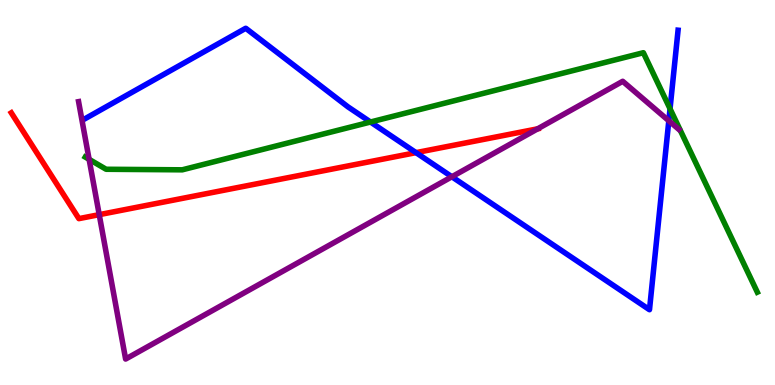[{'lines': ['blue', 'red'], 'intersections': [{'x': 5.37, 'y': 6.04}]}, {'lines': ['green', 'red'], 'intersections': []}, {'lines': ['purple', 'red'], 'intersections': [{'x': 1.28, 'y': 4.42}, {'x': 6.94, 'y': 6.65}]}, {'lines': ['blue', 'green'], 'intersections': [{'x': 4.78, 'y': 6.83}, {'x': 8.65, 'y': 7.17}]}, {'lines': ['blue', 'purple'], 'intersections': [{'x': 5.83, 'y': 5.41}, {'x': 8.63, 'y': 6.86}]}, {'lines': ['green', 'purple'], 'intersections': [{'x': 1.15, 'y': 5.86}]}]